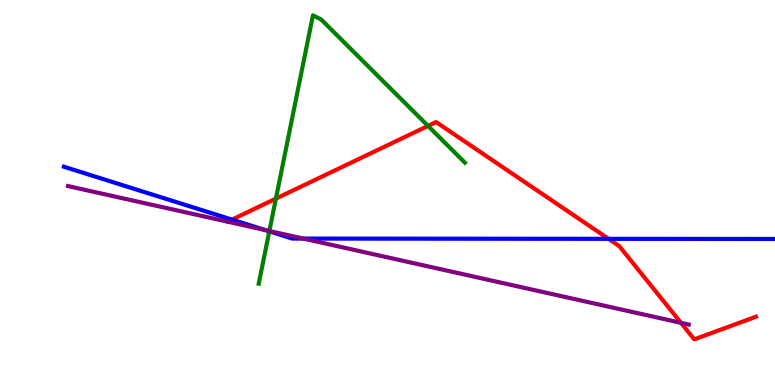[{'lines': ['blue', 'red'], 'intersections': [{'x': 2.99, 'y': 4.3}, {'x': 7.85, 'y': 3.8}]}, {'lines': ['green', 'red'], 'intersections': [{'x': 3.56, 'y': 4.84}, {'x': 5.52, 'y': 6.73}]}, {'lines': ['purple', 'red'], 'intersections': [{'x': 8.79, 'y': 1.62}]}, {'lines': ['blue', 'green'], 'intersections': [{'x': 3.47, 'y': 3.99}]}, {'lines': ['blue', 'purple'], 'intersections': [{'x': 3.42, 'y': 4.02}, {'x': 3.91, 'y': 3.8}]}, {'lines': ['green', 'purple'], 'intersections': [{'x': 3.48, 'y': 4.0}]}]